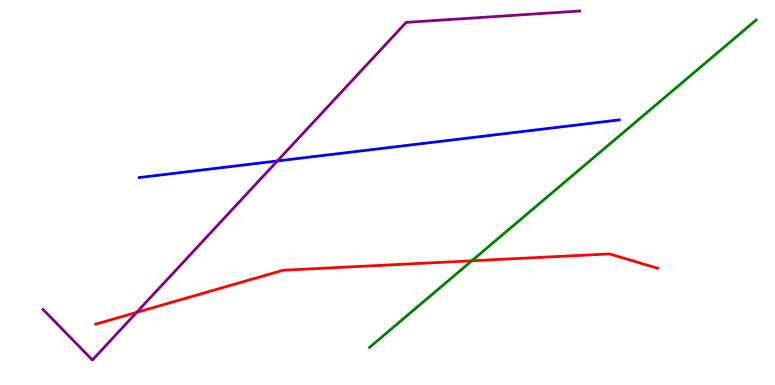[{'lines': ['blue', 'red'], 'intersections': []}, {'lines': ['green', 'red'], 'intersections': [{'x': 6.09, 'y': 3.23}]}, {'lines': ['purple', 'red'], 'intersections': [{'x': 1.76, 'y': 1.89}]}, {'lines': ['blue', 'green'], 'intersections': []}, {'lines': ['blue', 'purple'], 'intersections': [{'x': 3.58, 'y': 5.82}]}, {'lines': ['green', 'purple'], 'intersections': []}]